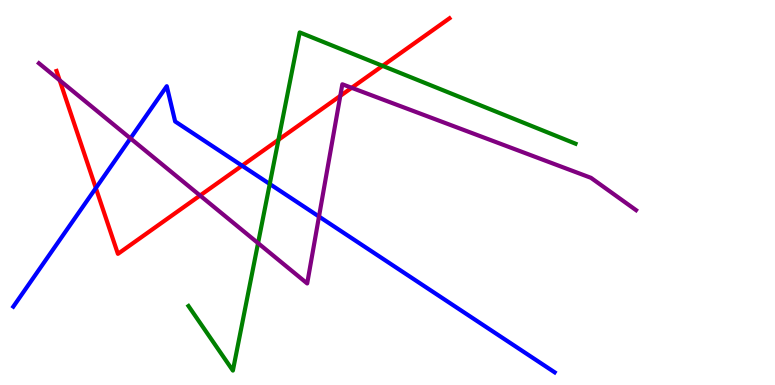[{'lines': ['blue', 'red'], 'intersections': [{'x': 1.24, 'y': 5.11}, {'x': 3.12, 'y': 5.7}]}, {'lines': ['green', 'red'], 'intersections': [{'x': 3.59, 'y': 6.37}, {'x': 4.94, 'y': 8.29}]}, {'lines': ['purple', 'red'], 'intersections': [{'x': 0.77, 'y': 7.91}, {'x': 2.58, 'y': 4.92}, {'x': 4.39, 'y': 7.51}, {'x': 4.54, 'y': 7.72}]}, {'lines': ['blue', 'green'], 'intersections': [{'x': 3.48, 'y': 5.22}]}, {'lines': ['blue', 'purple'], 'intersections': [{'x': 1.68, 'y': 6.41}, {'x': 4.12, 'y': 4.38}]}, {'lines': ['green', 'purple'], 'intersections': [{'x': 3.33, 'y': 3.68}]}]